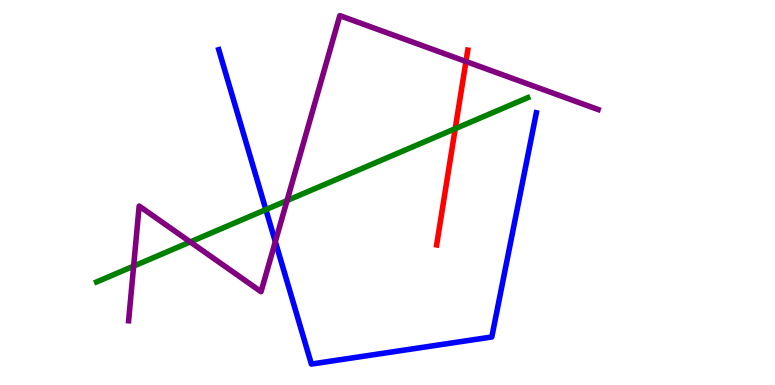[{'lines': ['blue', 'red'], 'intersections': []}, {'lines': ['green', 'red'], 'intersections': [{'x': 5.87, 'y': 6.66}]}, {'lines': ['purple', 'red'], 'intersections': [{'x': 6.01, 'y': 8.4}]}, {'lines': ['blue', 'green'], 'intersections': [{'x': 3.43, 'y': 4.56}]}, {'lines': ['blue', 'purple'], 'intersections': [{'x': 3.55, 'y': 3.72}]}, {'lines': ['green', 'purple'], 'intersections': [{'x': 1.72, 'y': 3.09}, {'x': 2.45, 'y': 3.72}, {'x': 3.7, 'y': 4.79}]}]